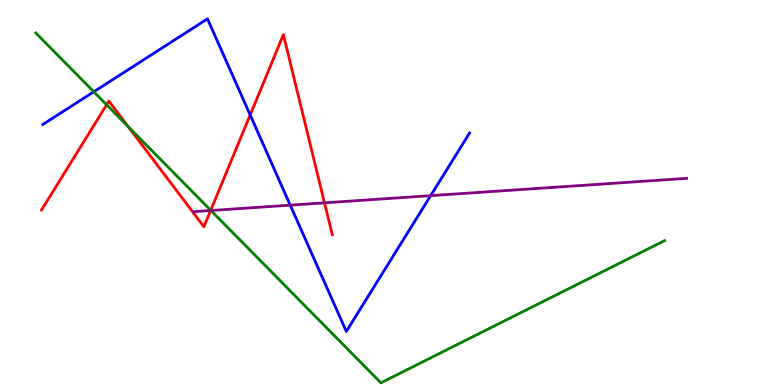[{'lines': ['blue', 'red'], 'intersections': [{'x': 3.23, 'y': 7.01}]}, {'lines': ['green', 'red'], 'intersections': [{'x': 1.38, 'y': 7.28}, {'x': 1.65, 'y': 6.71}, {'x': 2.72, 'y': 4.54}]}, {'lines': ['purple', 'red'], 'intersections': [{'x': 2.72, 'y': 4.53}, {'x': 4.19, 'y': 4.73}]}, {'lines': ['blue', 'green'], 'intersections': [{'x': 1.21, 'y': 7.62}]}, {'lines': ['blue', 'purple'], 'intersections': [{'x': 3.74, 'y': 4.67}, {'x': 5.56, 'y': 4.92}]}, {'lines': ['green', 'purple'], 'intersections': [{'x': 2.72, 'y': 4.53}]}]